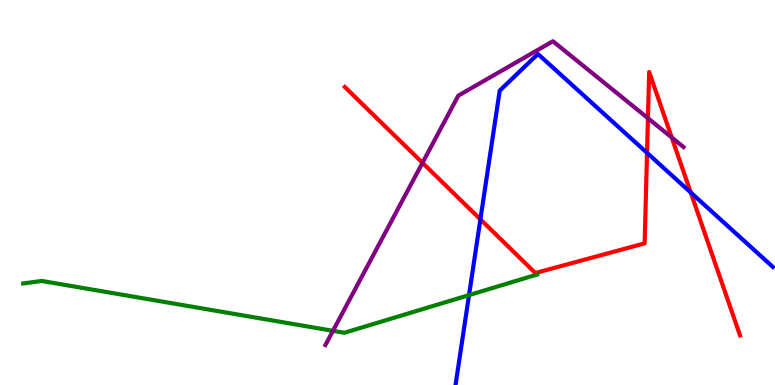[{'lines': ['blue', 'red'], 'intersections': [{'x': 6.2, 'y': 4.3}, {'x': 8.35, 'y': 6.03}, {'x': 8.91, 'y': 5.0}]}, {'lines': ['green', 'red'], 'intersections': []}, {'lines': ['purple', 'red'], 'intersections': [{'x': 5.45, 'y': 5.77}, {'x': 8.36, 'y': 6.93}, {'x': 8.67, 'y': 6.43}]}, {'lines': ['blue', 'green'], 'intersections': [{'x': 6.05, 'y': 2.34}]}, {'lines': ['blue', 'purple'], 'intersections': []}, {'lines': ['green', 'purple'], 'intersections': [{'x': 4.3, 'y': 1.41}]}]